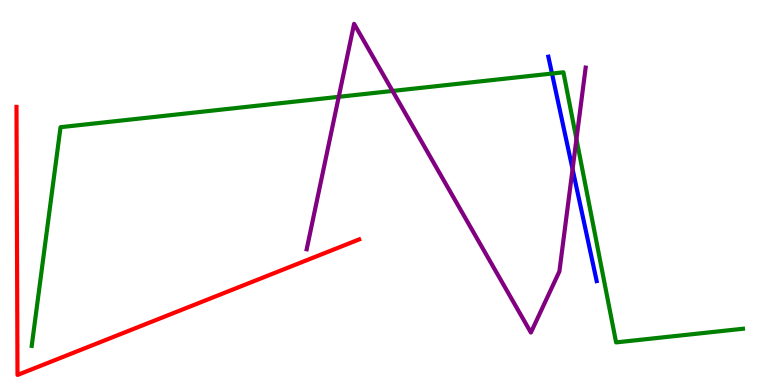[{'lines': ['blue', 'red'], 'intersections': []}, {'lines': ['green', 'red'], 'intersections': []}, {'lines': ['purple', 'red'], 'intersections': []}, {'lines': ['blue', 'green'], 'intersections': [{'x': 7.12, 'y': 8.09}]}, {'lines': ['blue', 'purple'], 'intersections': [{'x': 7.39, 'y': 5.61}]}, {'lines': ['green', 'purple'], 'intersections': [{'x': 4.37, 'y': 7.49}, {'x': 5.07, 'y': 7.64}, {'x': 7.44, 'y': 6.39}]}]